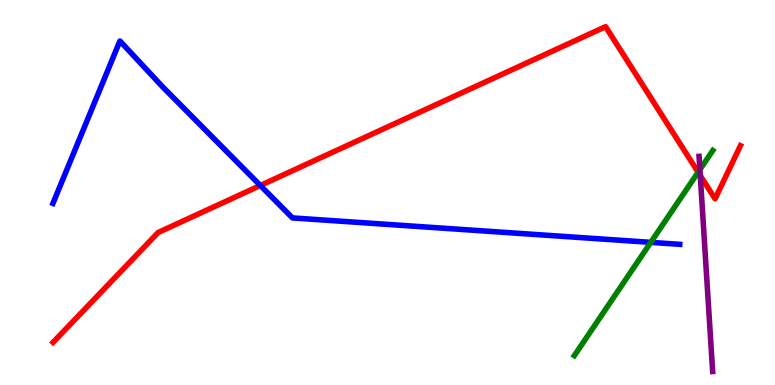[{'lines': ['blue', 'red'], 'intersections': [{'x': 3.36, 'y': 5.18}]}, {'lines': ['green', 'red'], 'intersections': [{'x': 9.01, 'y': 5.53}]}, {'lines': ['purple', 'red'], 'intersections': [{'x': 9.04, 'y': 5.44}]}, {'lines': ['blue', 'green'], 'intersections': [{'x': 8.4, 'y': 3.7}]}, {'lines': ['blue', 'purple'], 'intersections': []}, {'lines': ['green', 'purple'], 'intersections': [{'x': 9.03, 'y': 5.59}]}]